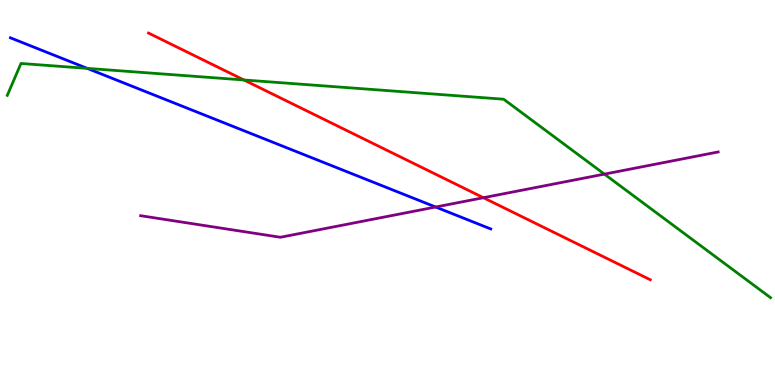[{'lines': ['blue', 'red'], 'intersections': []}, {'lines': ['green', 'red'], 'intersections': [{'x': 3.15, 'y': 7.92}]}, {'lines': ['purple', 'red'], 'intersections': [{'x': 6.24, 'y': 4.86}]}, {'lines': ['blue', 'green'], 'intersections': [{'x': 1.13, 'y': 8.22}]}, {'lines': ['blue', 'purple'], 'intersections': [{'x': 5.62, 'y': 4.62}]}, {'lines': ['green', 'purple'], 'intersections': [{'x': 7.8, 'y': 5.48}]}]